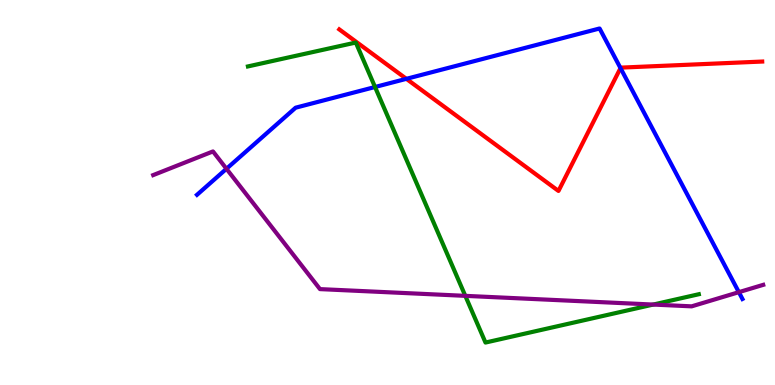[{'lines': ['blue', 'red'], 'intersections': [{'x': 5.24, 'y': 7.95}, {'x': 8.01, 'y': 8.23}]}, {'lines': ['green', 'red'], 'intersections': []}, {'lines': ['purple', 'red'], 'intersections': []}, {'lines': ['blue', 'green'], 'intersections': [{'x': 4.84, 'y': 7.74}]}, {'lines': ['blue', 'purple'], 'intersections': [{'x': 2.92, 'y': 5.62}, {'x': 9.53, 'y': 2.41}]}, {'lines': ['green', 'purple'], 'intersections': [{'x': 6.0, 'y': 2.32}, {'x': 8.43, 'y': 2.09}]}]